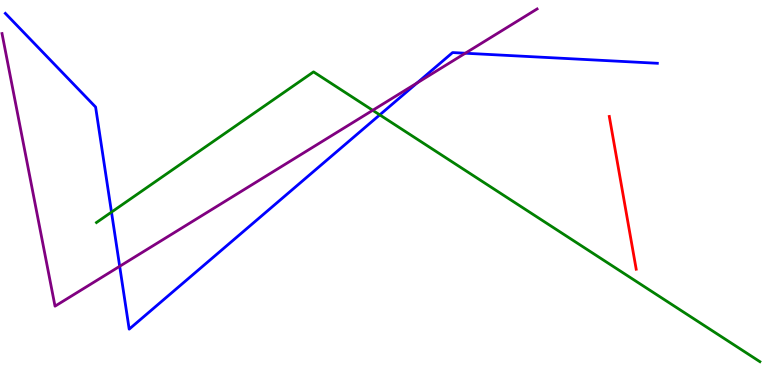[{'lines': ['blue', 'red'], 'intersections': []}, {'lines': ['green', 'red'], 'intersections': []}, {'lines': ['purple', 'red'], 'intersections': []}, {'lines': ['blue', 'green'], 'intersections': [{'x': 1.44, 'y': 4.49}, {'x': 4.9, 'y': 7.02}]}, {'lines': ['blue', 'purple'], 'intersections': [{'x': 1.54, 'y': 3.08}, {'x': 5.38, 'y': 7.85}, {'x': 6.0, 'y': 8.62}]}, {'lines': ['green', 'purple'], 'intersections': [{'x': 4.81, 'y': 7.14}]}]